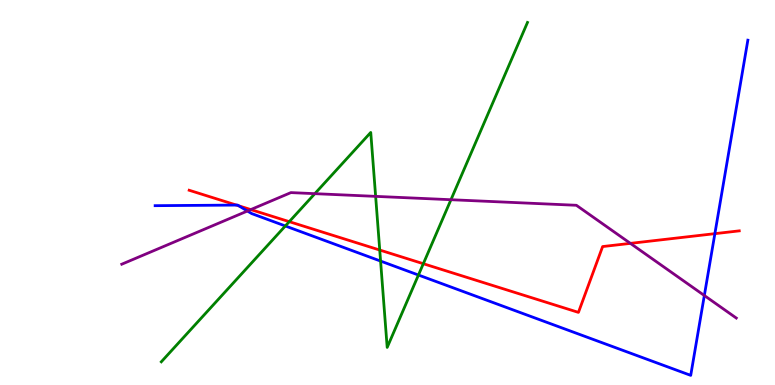[{'lines': ['blue', 'red'], 'intersections': [{'x': 3.05, 'y': 4.67}, {'x': 3.08, 'y': 4.65}, {'x': 9.22, 'y': 3.93}]}, {'lines': ['green', 'red'], 'intersections': [{'x': 3.73, 'y': 4.24}, {'x': 4.9, 'y': 3.51}, {'x': 5.46, 'y': 3.15}]}, {'lines': ['purple', 'red'], 'intersections': [{'x': 3.24, 'y': 4.56}, {'x': 8.13, 'y': 3.68}]}, {'lines': ['blue', 'green'], 'intersections': [{'x': 3.68, 'y': 4.13}, {'x': 4.91, 'y': 3.22}, {'x': 5.4, 'y': 2.86}]}, {'lines': ['blue', 'purple'], 'intersections': [{'x': 3.19, 'y': 4.52}, {'x': 9.09, 'y': 2.32}]}, {'lines': ['green', 'purple'], 'intersections': [{'x': 4.06, 'y': 4.97}, {'x': 4.85, 'y': 4.9}, {'x': 5.82, 'y': 4.81}]}]